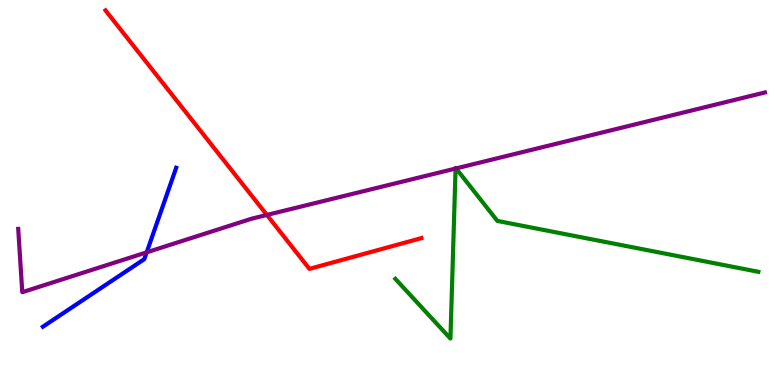[{'lines': ['blue', 'red'], 'intersections': []}, {'lines': ['green', 'red'], 'intersections': []}, {'lines': ['purple', 'red'], 'intersections': [{'x': 3.44, 'y': 4.42}]}, {'lines': ['blue', 'green'], 'intersections': []}, {'lines': ['blue', 'purple'], 'intersections': [{'x': 1.89, 'y': 3.45}]}, {'lines': ['green', 'purple'], 'intersections': [{'x': 5.88, 'y': 5.62}, {'x': 5.88, 'y': 5.63}]}]